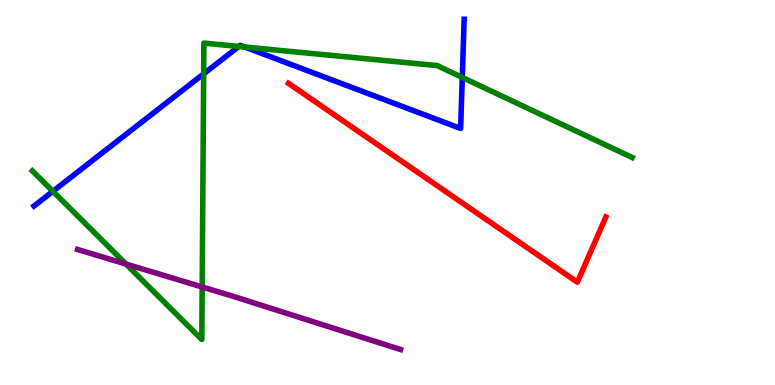[{'lines': ['blue', 'red'], 'intersections': []}, {'lines': ['green', 'red'], 'intersections': []}, {'lines': ['purple', 'red'], 'intersections': []}, {'lines': ['blue', 'green'], 'intersections': [{'x': 0.683, 'y': 5.03}, {'x': 2.63, 'y': 8.08}, {'x': 3.08, 'y': 8.79}, {'x': 3.16, 'y': 8.78}, {'x': 5.96, 'y': 7.99}]}, {'lines': ['blue', 'purple'], 'intersections': []}, {'lines': ['green', 'purple'], 'intersections': [{'x': 1.63, 'y': 3.14}, {'x': 2.61, 'y': 2.55}]}]